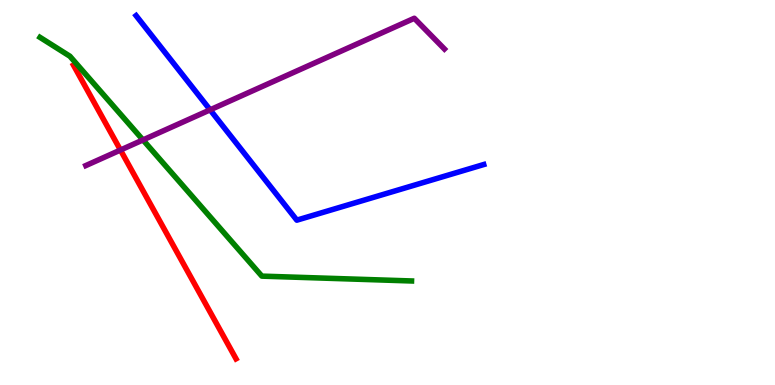[{'lines': ['blue', 'red'], 'intersections': []}, {'lines': ['green', 'red'], 'intersections': []}, {'lines': ['purple', 'red'], 'intersections': [{'x': 1.55, 'y': 6.1}]}, {'lines': ['blue', 'green'], 'intersections': []}, {'lines': ['blue', 'purple'], 'intersections': [{'x': 2.71, 'y': 7.15}]}, {'lines': ['green', 'purple'], 'intersections': [{'x': 1.84, 'y': 6.37}]}]